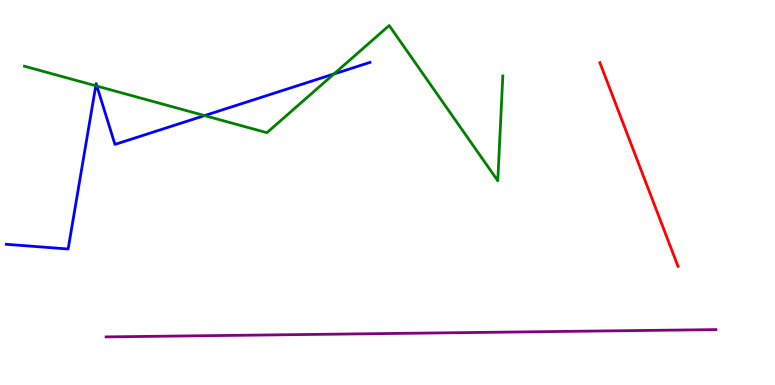[{'lines': ['blue', 'red'], 'intersections': []}, {'lines': ['green', 'red'], 'intersections': []}, {'lines': ['purple', 'red'], 'intersections': []}, {'lines': ['blue', 'green'], 'intersections': [{'x': 1.24, 'y': 7.77}, {'x': 1.25, 'y': 7.76}, {'x': 2.64, 'y': 7.0}, {'x': 4.31, 'y': 8.08}]}, {'lines': ['blue', 'purple'], 'intersections': []}, {'lines': ['green', 'purple'], 'intersections': []}]